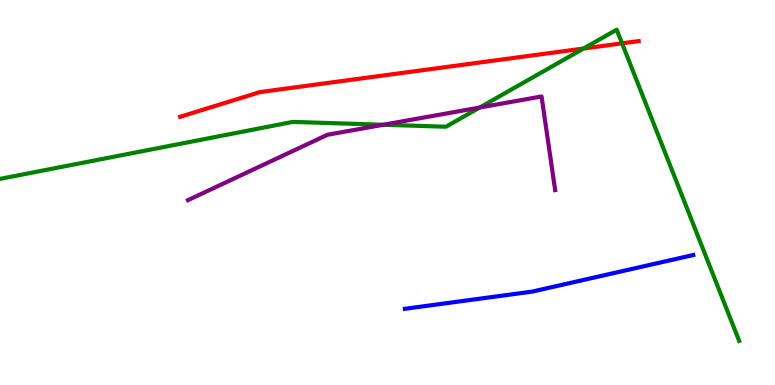[{'lines': ['blue', 'red'], 'intersections': []}, {'lines': ['green', 'red'], 'intersections': [{'x': 7.53, 'y': 8.74}, {'x': 8.03, 'y': 8.87}]}, {'lines': ['purple', 'red'], 'intersections': []}, {'lines': ['blue', 'green'], 'intersections': []}, {'lines': ['blue', 'purple'], 'intersections': []}, {'lines': ['green', 'purple'], 'intersections': [{'x': 4.95, 'y': 6.76}, {'x': 6.19, 'y': 7.21}]}]